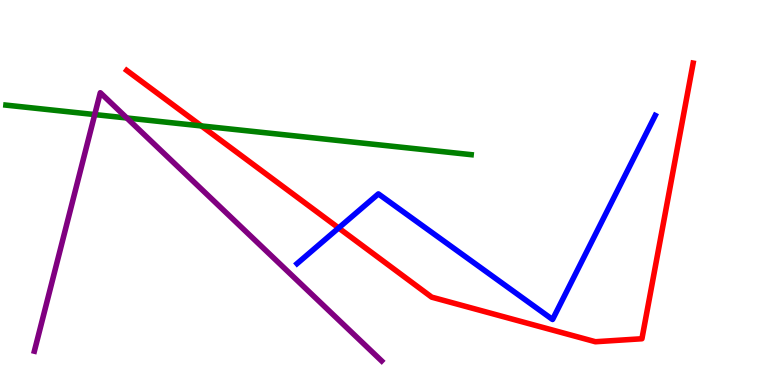[{'lines': ['blue', 'red'], 'intersections': [{'x': 4.37, 'y': 4.08}]}, {'lines': ['green', 'red'], 'intersections': [{'x': 2.6, 'y': 6.73}]}, {'lines': ['purple', 'red'], 'intersections': []}, {'lines': ['blue', 'green'], 'intersections': []}, {'lines': ['blue', 'purple'], 'intersections': []}, {'lines': ['green', 'purple'], 'intersections': [{'x': 1.22, 'y': 7.02}, {'x': 1.64, 'y': 6.94}]}]